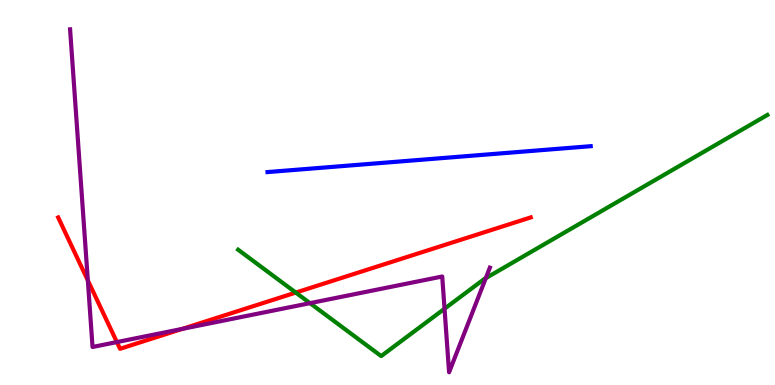[{'lines': ['blue', 'red'], 'intersections': []}, {'lines': ['green', 'red'], 'intersections': [{'x': 3.82, 'y': 2.4}]}, {'lines': ['purple', 'red'], 'intersections': [{'x': 1.13, 'y': 2.72}, {'x': 1.51, 'y': 1.11}, {'x': 2.35, 'y': 1.46}]}, {'lines': ['blue', 'green'], 'intersections': []}, {'lines': ['blue', 'purple'], 'intersections': []}, {'lines': ['green', 'purple'], 'intersections': [{'x': 4.0, 'y': 2.13}, {'x': 5.74, 'y': 1.98}, {'x': 6.27, 'y': 2.78}]}]